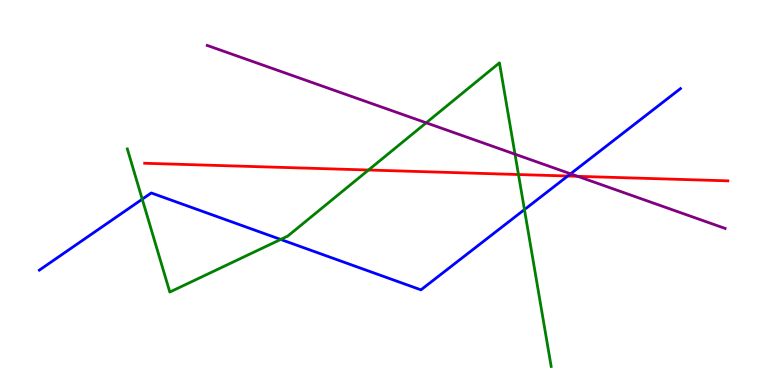[{'lines': ['blue', 'red'], 'intersections': [{'x': 7.33, 'y': 5.43}]}, {'lines': ['green', 'red'], 'intersections': [{'x': 4.75, 'y': 5.58}, {'x': 6.69, 'y': 5.47}]}, {'lines': ['purple', 'red'], 'intersections': [{'x': 7.45, 'y': 5.42}]}, {'lines': ['blue', 'green'], 'intersections': [{'x': 1.84, 'y': 4.83}, {'x': 3.62, 'y': 3.78}, {'x': 6.77, 'y': 4.56}]}, {'lines': ['blue', 'purple'], 'intersections': [{'x': 7.36, 'y': 5.49}]}, {'lines': ['green', 'purple'], 'intersections': [{'x': 5.5, 'y': 6.81}, {'x': 6.65, 'y': 6.0}]}]